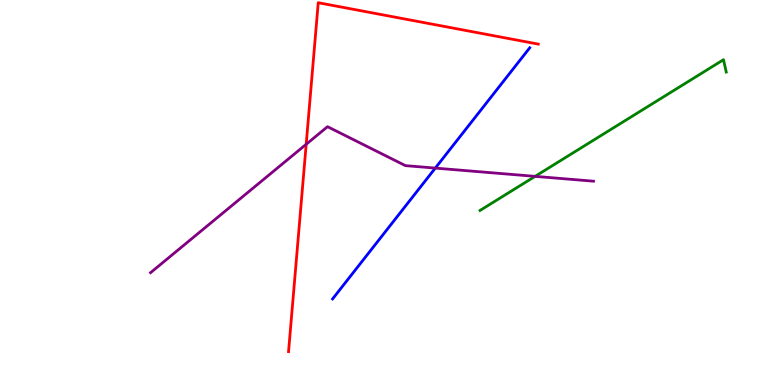[{'lines': ['blue', 'red'], 'intersections': []}, {'lines': ['green', 'red'], 'intersections': []}, {'lines': ['purple', 'red'], 'intersections': [{'x': 3.95, 'y': 6.25}]}, {'lines': ['blue', 'green'], 'intersections': []}, {'lines': ['blue', 'purple'], 'intersections': [{'x': 5.62, 'y': 5.63}]}, {'lines': ['green', 'purple'], 'intersections': [{'x': 6.9, 'y': 5.42}]}]